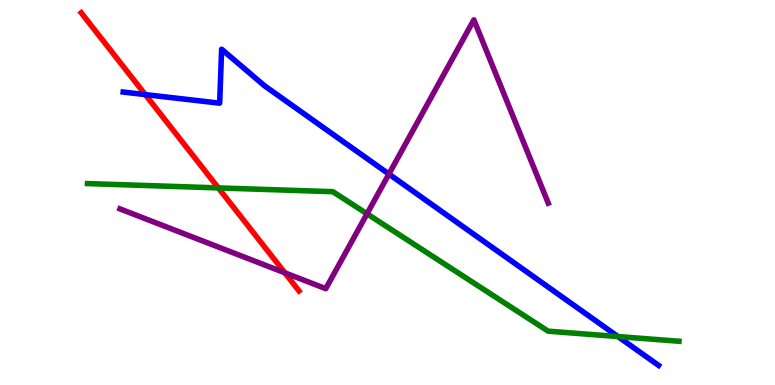[{'lines': ['blue', 'red'], 'intersections': [{'x': 1.87, 'y': 7.54}]}, {'lines': ['green', 'red'], 'intersections': [{'x': 2.82, 'y': 5.12}]}, {'lines': ['purple', 'red'], 'intersections': [{'x': 3.68, 'y': 2.91}]}, {'lines': ['blue', 'green'], 'intersections': [{'x': 7.97, 'y': 1.26}]}, {'lines': ['blue', 'purple'], 'intersections': [{'x': 5.02, 'y': 5.48}]}, {'lines': ['green', 'purple'], 'intersections': [{'x': 4.74, 'y': 4.45}]}]